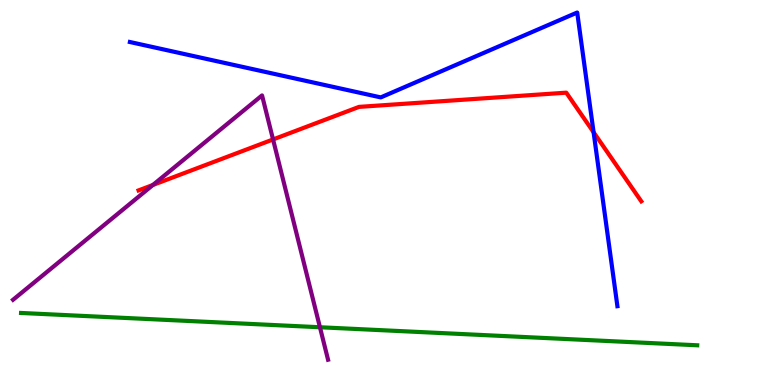[{'lines': ['blue', 'red'], 'intersections': [{'x': 7.66, 'y': 6.57}]}, {'lines': ['green', 'red'], 'intersections': []}, {'lines': ['purple', 'red'], 'intersections': [{'x': 1.97, 'y': 5.2}, {'x': 3.52, 'y': 6.38}]}, {'lines': ['blue', 'green'], 'intersections': []}, {'lines': ['blue', 'purple'], 'intersections': []}, {'lines': ['green', 'purple'], 'intersections': [{'x': 4.13, 'y': 1.5}]}]